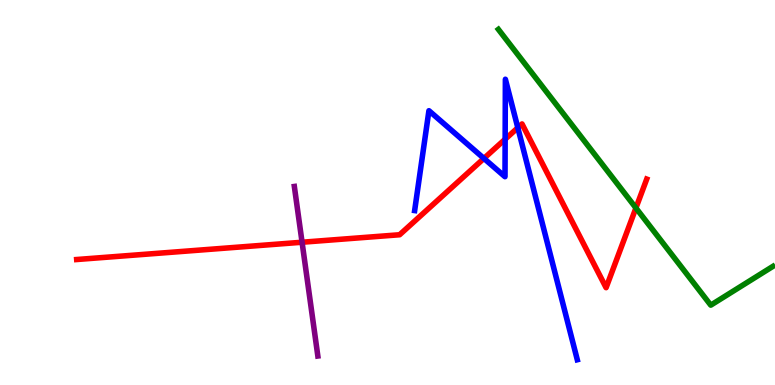[{'lines': ['blue', 'red'], 'intersections': [{'x': 6.24, 'y': 5.89}, {'x': 6.52, 'y': 6.38}, {'x': 6.68, 'y': 6.68}]}, {'lines': ['green', 'red'], 'intersections': [{'x': 8.21, 'y': 4.6}]}, {'lines': ['purple', 'red'], 'intersections': [{'x': 3.9, 'y': 3.71}]}, {'lines': ['blue', 'green'], 'intersections': []}, {'lines': ['blue', 'purple'], 'intersections': []}, {'lines': ['green', 'purple'], 'intersections': []}]